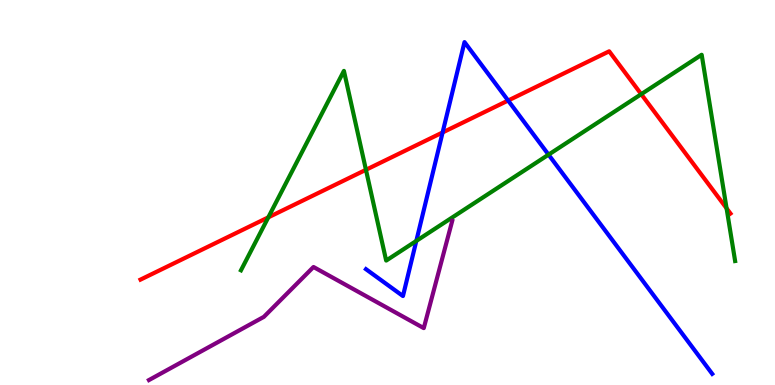[{'lines': ['blue', 'red'], 'intersections': [{'x': 5.71, 'y': 6.56}, {'x': 6.56, 'y': 7.39}]}, {'lines': ['green', 'red'], 'intersections': [{'x': 3.46, 'y': 4.35}, {'x': 4.72, 'y': 5.59}, {'x': 8.27, 'y': 7.55}, {'x': 9.38, 'y': 4.59}]}, {'lines': ['purple', 'red'], 'intersections': []}, {'lines': ['blue', 'green'], 'intersections': [{'x': 5.37, 'y': 3.74}, {'x': 7.08, 'y': 5.98}]}, {'lines': ['blue', 'purple'], 'intersections': []}, {'lines': ['green', 'purple'], 'intersections': []}]